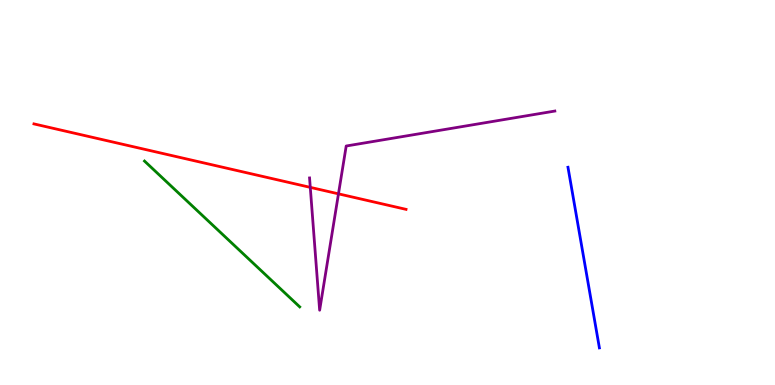[{'lines': ['blue', 'red'], 'intersections': []}, {'lines': ['green', 'red'], 'intersections': []}, {'lines': ['purple', 'red'], 'intersections': [{'x': 4.0, 'y': 5.13}, {'x': 4.37, 'y': 4.97}]}, {'lines': ['blue', 'green'], 'intersections': []}, {'lines': ['blue', 'purple'], 'intersections': []}, {'lines': ['green', 'purple'], 'intersections': []}]